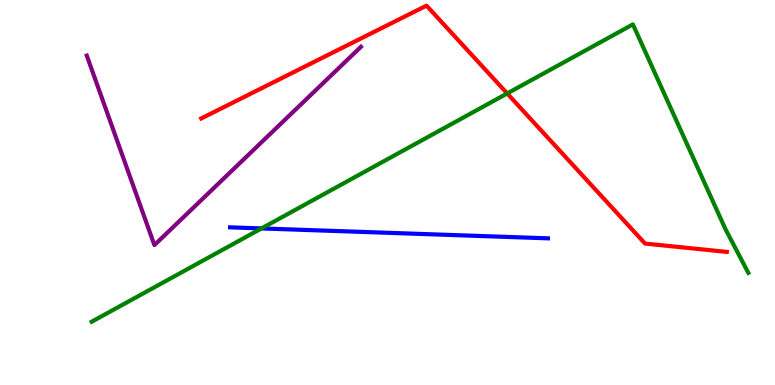[{'lines': ['blue', 'red'], 'intersections': []}, {'lines': ['green', 'red'], 'intersections': [{'x': 6.54, 'y': 7.57}]}, {'lines': ['purple', 'red'], 'intersections': []}, {'lines': ['blue', 'green'], 'intersections': [{'x': 3.37, 'y': 4.07}]}, {'lines': ['blue', 'purple'], 'intersections': []}, {'lines': ['green', 'purple'], 'intersections': []}]